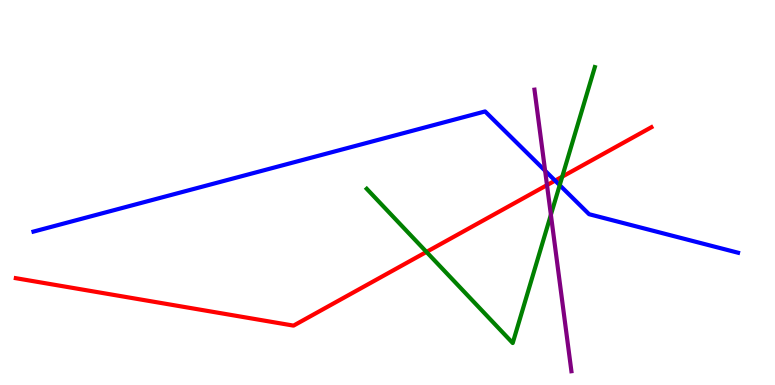[{'lines': ['blue', 'red'], 'intersections': [{'x': 7.16, 'y': 5.31}]}, {'lines': ['green', 'red'], 'intersections': [{'x': 5.5, 'y': 3.46}, {'x': 7.25, 'y': 5.41}]}, {'lines': ['purple', 'red'], 'intersections': [{'x': 7.06, 'y': 5.19}]}, {'lines': ['blue', 'green'], 'intersections': [{'x': 7.22, 'y': 5.19}]}, {'lines': ['blue', 'purple'], 'intersections': [{'x': 7.03, 'y': 5.57}]}, {'lines': ['green', 'purple'], 'intersections': [{'x': 7.11, 'y': 4.42}]}]